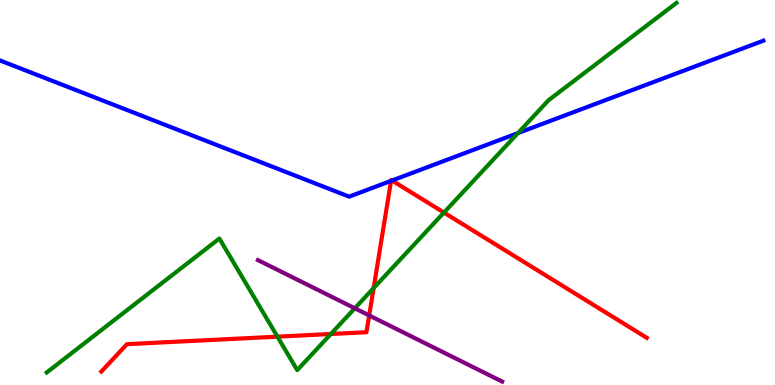[{'lines': ['blue', 'red'], 'intersections': [{'x': 5.05, 'y': 5.3}, {'x': 5.06, 'y': 5.31}]}, {'lines': ['green', 'red'], 'intersections': [{'x': 3.58, 'y': 1.26}, {'x': 4.27, 'y': 1.32}, {'x': 4.82, 'y': 2.52}, {'x': 5.73, 'y': 4.48}]}, {'lines': ['purple', 'red'], 'intersections': [{'x': 4.76, 'y': 1.81}]}, {'lines': ['blue', 'green'], 'intersections': [{'x': 6.68, 'y': 6.54}]}, {'lines': ['blue', 'purple'], 'intersections': []}, {'lines': ['green', 'purple'], 'intersections': [{'x': 4.58, 'y': 1.99}]}]